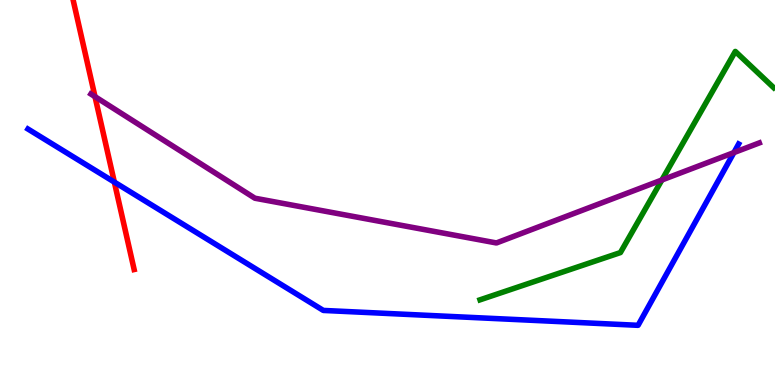[{'lines': ['blue', 'red'], 'intersections': [{'x': 1.48, 'y': 5.27}]}, {'lines': ['green', 'red'], 'intersections': []}, {'lines': ['purple', 'red'], 'intersections': [{'x': 1.23, 'y': 7.49}]}, {'lines': ['blue', 'green'], 'intersections': []}, {'lines': ['blue', 'purple'], 'intersections': [{'x': 9.47, 'y': 6.04}]}, {'lines': ['green', 'purple'], 'intersections': [{'x': 8.54, 'y': 5.32}]}]